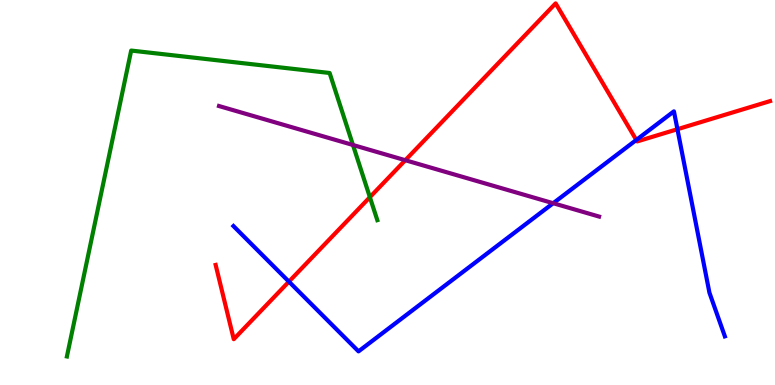[{'lines': ['blue', 'red'], 'intersections': [{'x': 3.73, 'y': 2.68}, {'x': 8.21, 'y': 6.36}, {'x': 8.74, 'y': 6.64}]}, {'lines': ['green', 'red'], 'intersections': [{'x': 4.77, 'y': 4.88}]}, {'lines': ['purple', 'red'], 'intersections': [{'x': 5.23, 'y': 5.84}]}, {'lines': ['blue', 'green'], 'intersections': []}, {'lines': ['blue', 'purple'], 'intersections': [{'x': 7.14, 'y': 4.72}]}, {'lines': ['green', 'purple'], 'intersections': [{'x': 4.55, 'y': 6.23}]}]